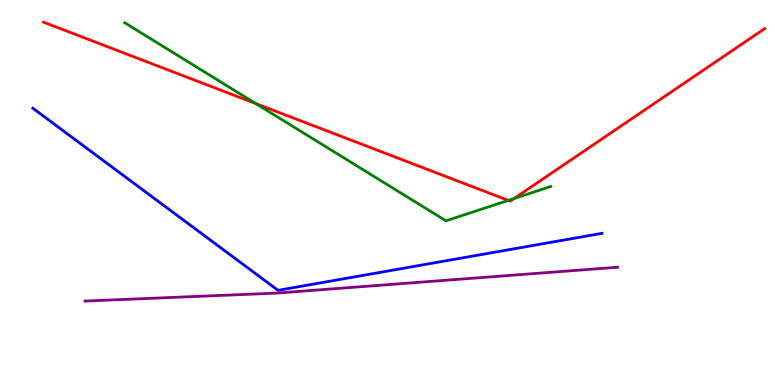[{'lines': ['blue', 'red'], 'intersections': []}, {'lines': ['green', 'red'], 'intersections': [{'x': 3.3, 'y': 7.31}, {'x': 6.56, 'y': 4.79}, {'x': 6.63, 'y': 4.85}]}, {'lines': ['purple', 'red'], 'intersections': []}, {'lines': ['blue', 'green'], 'intersections': []}, {'lines': ['blue', 'purple'], 'intersections': []}, {'lines': ['green', 'purple'], 'intersections': []}]